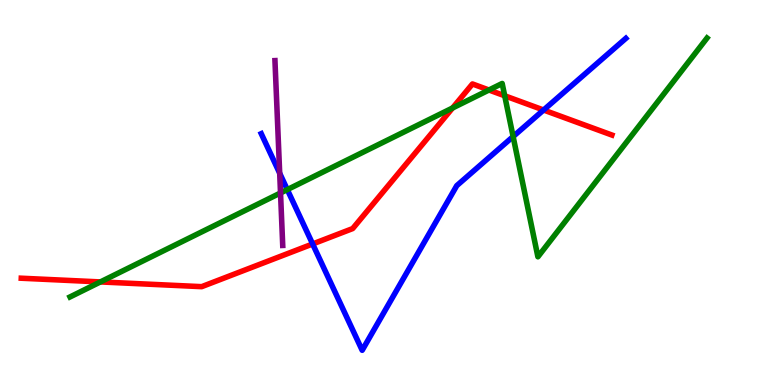[{'lines': ['blue', 'red'], 'intersections': [{'x': 4.03, 'y': 3.66}, {'x': 7.01, 'y': 7.14}]}, {'lines': ['green', 'red'], 'intersections': [{'x': 1.3, 'y': 2.68}, {'x': 5.84, 'y': 7.2}, {'x': 6.31, 'y': 7.66}, {'x': 6.51, 'y': 7.51}]}, {'lines': ['purple', 'red'], 'intersections': []}, {'lines': ['blue', 'green'], 'intersections': [{'x': 3.71, 'y': 5.08}, {'x': 6.62, 'y': 6.45}]}, {'lines': ['blue', 'purple'], 'intersections': [{'x': 3.61, 'y': 5.5}]}, {'lines': ['green', 'purple'], 'intersections': [{'x': 3.62, 'y': 4.99}]}]